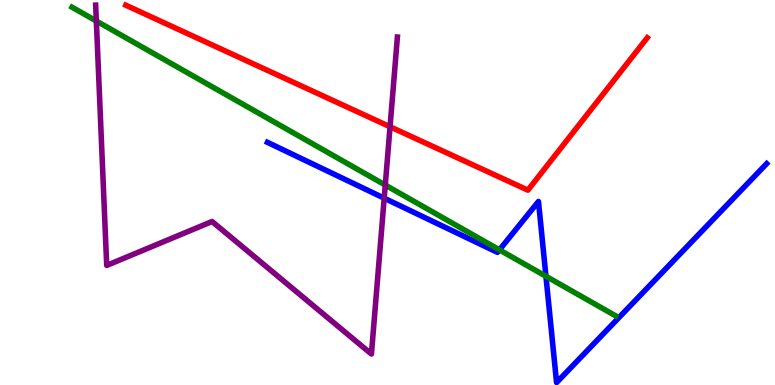[{'lines': ['blue', 'red'], 'intersections': []}, {'lines': ['green', 'red'], 'intersections': []}, {'lines': ['purple', 'red'], 'intersections': [{'x': 5.03, 'y': 6.71}]}, {'lines': ['blue', 'green'], 'intersections': [{'x': 6.44, 'y': 3.51}, {'x': 7.04, 'y': 2.82}]}, {'lines': ['blue', 'purple'], 'intersections': [{'x': 4.96, 'y': 4.85}]}, {'lines': ['green', 'purple'], 'intersections': [{'x': 1.24, 'y': 9.45}, {'x': 4.97, 'y': 5.19}]}]